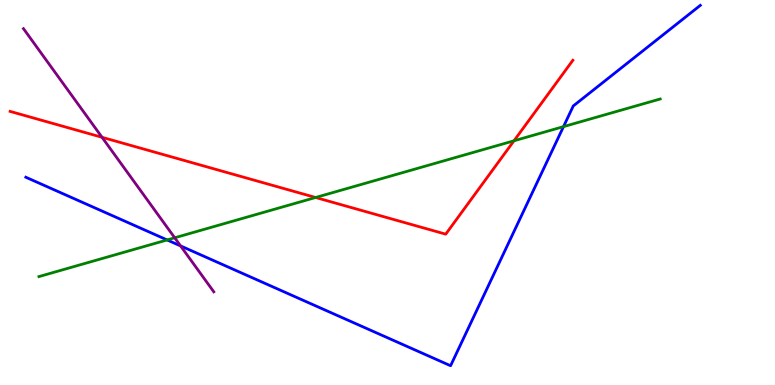[{'lines': ['blue', 'red'], 'intersections': []}, {'lines': ['green', 'red'], 'intersections': [{'x': 4.07, 'y': 4.87}, {'x': 6.63, 'y': 6.34}]}, {'lines': ['purple', 'red'], 'intersections': [{'x': 1.32, 'y': 6.43}]}, {'lines': ['blue', 'green'], 'intersections': [{'x': 2.16, 'y': 3.77}, {'x': 7.27, 'y': 6.71}]}, {'lines': ['blue', 'purple'], 'intersections': [{'x': 2.33, 'y': 3.61}]}, {'lines': ['green', 'purple'], 'intersections': [{'x': 2.25, 'y': 3.82}]}]